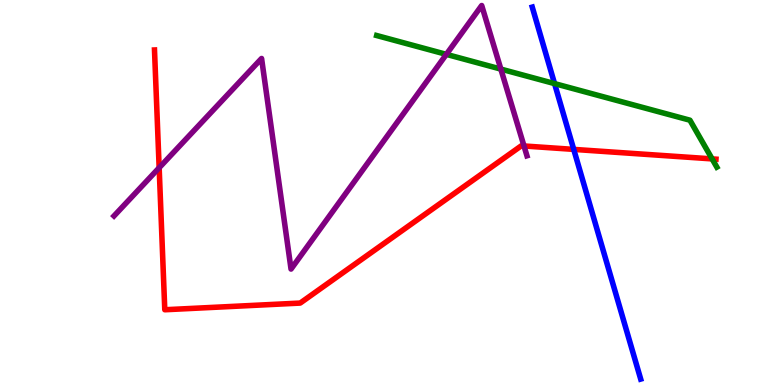[{'lines': ['blue', 'red'], 'intersections': [{'x': 7.4, 'y': 6.12}]}, {'lines': ['green', 'red'], 'intersections': [{'x': 9.19, 'y': 5.87}]}, {'lines': ['purple', 'red'], 'intersections': [{'x': 2.05, 'y': 5.64}, {'x': 6.76, 'y': 6.21}]}, {'lines': ['blue', 'green'], 'intersections': [{'x': 7.16, 'y': 7.83}]}, {'lines': ['blue', 'purple'], 'intersections': []}, {'lines': ['green', 'purple'], 'intersections': [{'x': 5.76, 'y': 8.59}, {'x': 6.46, 'y': 8.21}]}]